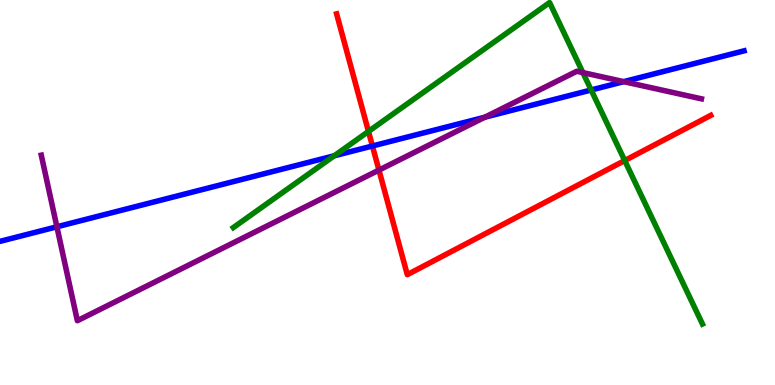[{'lines': ['blue', 'red'], 'intersections': [{'x': 4.81, 'y': 6.21}]}, {'lines': ['green', 'red'], 'intersections': [{'x': 4.75, 'y': 6.59}, {'x': 8.06, 'y': 5.83}]}, {'lines': ['purple', 'red'], 'intersections': [{'x': 4.89, 'y': 5.58}]}, {'lines': ['blue', 'green'], 'intersections': [{'x': 4.31, 'y': 5.95}, {'x': 7.63, 'y': 7.66}]}, {'lines': ['blue', 'purple'], 'intersections': [{'x': 0.734, 'y': 4.11}, {'x': 6.26, 'y': 6.95}, {'x': 8.05, 'y': 7.88}]}, {'lines': ['green', 'purple'], 'intersections': [{'x': 7.52, 'y': 8.11}]}]